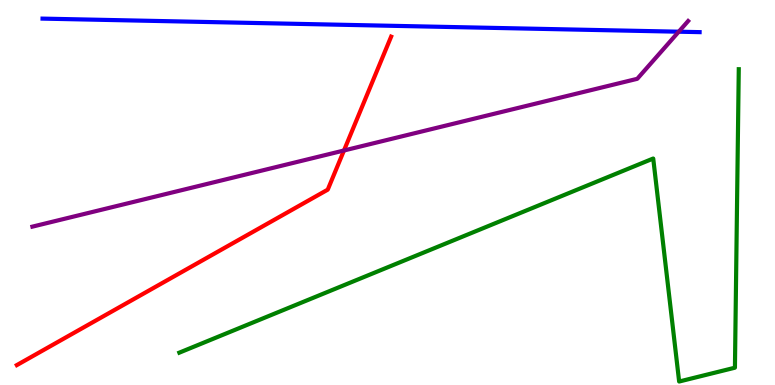[{'lines': ['blue', 'red'], 'intersections': []}, {'lines': ['green', 'red'], 'intersections': []}, {'lines': ['purple', 'red'], 'intersections': [{'x': 4.44, 'y': 6.09}]}, {'lines': ['blue', 'green'], 'intersections': []}, {'lines': ['blue', 'purple'], 'intersections': [{'x': 8.76, 'y': 9.18}]}, {'lines': ['green', 'purple'], 'intersections': []}]